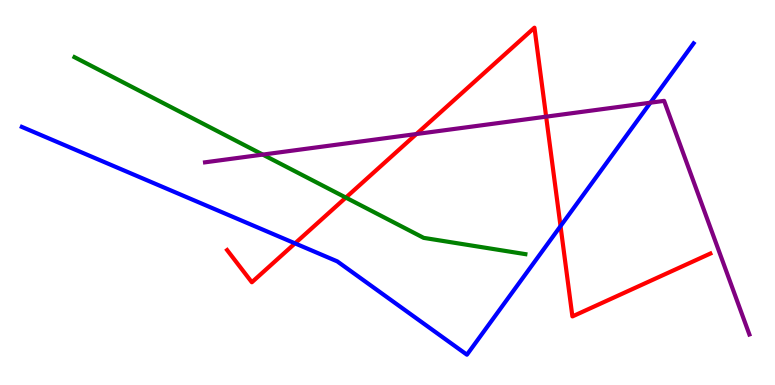[{'lines': ['blue', 'red'], 'intersections': [{'x': 3.81, 'y': 3.68}, {'x': 7.23, 'y': 4.13}]}, {'lines': ['green', 'red'], 'intersections': [{'x': 4.46, 'y': 4.87}]}, {'lines': ['purple', 'red'], 'intersections': [{'x': 5.37, 'y': 6.52}, {'x': 7.05, 'y': 6.97}]}, {'lines': ['blue', 'green'], 'intersections': []}, {'lines': ['blue', 'purple'], 'intersections': [{'x': 8.39, 'y': 7.33}]}, {'lines': ['green', 'purple'], 'intersections': [{'x': 3.39, 'y': 5.98}]}]